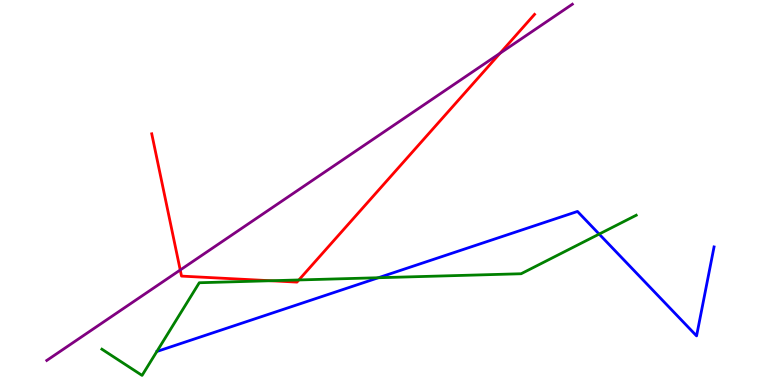[{'lines': ['blue', 'red'], 'intersections': []}, {'lines': ['green', 'red'], 'intersections': [{'x': 3.49, 'y': 2.71}, {'x': 3.86, 'y': 2.73}]}, {'lines': ['purple', 'red'], 'intersections': [{'x': 2.33, 'y': 2.99}, {'x': 6.45, 'y': 8.62}]}, {'lines': ['blue', 'green'], 'intersections': [{'x': 4.88, 'y': 2.79}, {'x': 7.73, 'y': 3.92}]}, {'lines': ['blue', 'purple'], 'intersections': []}, {'lines': ['green', 'purple'], 'intersections': []}]